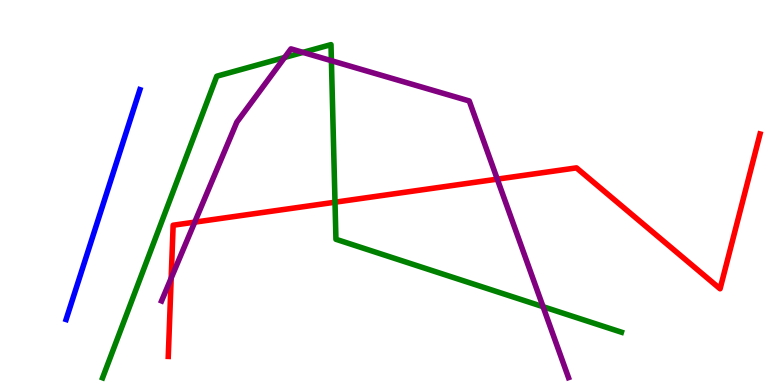[{'lines': ['blue', 'red'], 'intersections': []}, {'lines': ['green', 'red'], 'intersections': [{'x': 4.32, 'y': 4.75}]}, {'lines': ['purple', 'red'], 'intersections': [{'x': 2.21, 'y': 2.78}, {'x': 2.51, 'y': 4.23}, {'x': 6.42, 'y': 5.35}]}, {'lines': ['blue', 'green'], 'intersections': []}, {'lines': ['blue', 'purple'], 'intersections': []}, {'lines': ['green', 'purple'], 'intersections': [{'x': 3.67, 'y': 8.51}, {'x': 3.91, 'y': 8.64}, {'x': 4.28, 'y': 8.42}, {'x': 7.01, 'y': 2.03}]}]